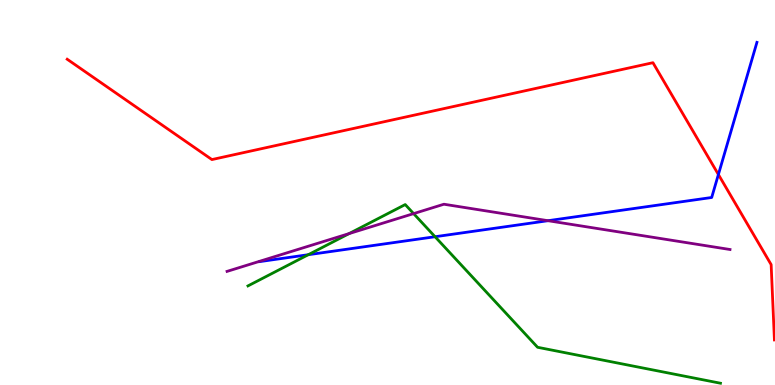[{'lines': ['blue', 'red'], 'intersections': [{'x': 9.27, 'y': 5.47}]}, {'lines': ['green', 'red'], 'intersections': []}, {'lines': ['purple', 'red'], 'intersections': []}, {'lines': ['blue', 'green'], 'intersections': [{'x': 3.98, 'y': 3.38}, {'x': 5.61, 'y': 3.85}]}, {'lines': ['blue', 'purple'], 'intersections': [{'x': 7.07, 'y': 4.27}]}, {'lines': ['green', 'purple'], 'intersections': [{'x': 4.5, 'y': 3.93}, {'x': 5.34, 'y': 4.45}]}]